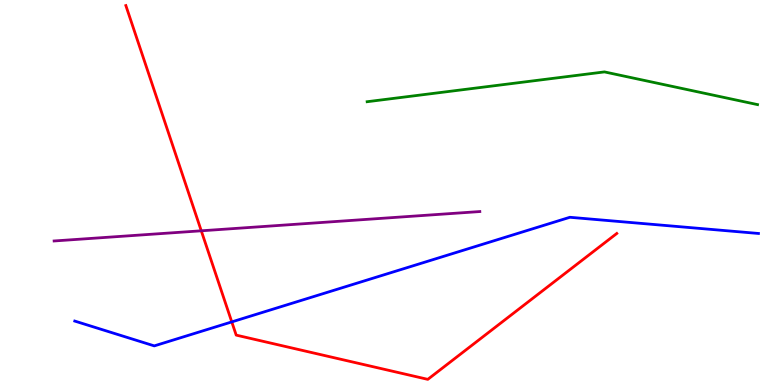[{'lines': ['blue', 'red'], 'intersections': [{'x': 2.99, 'y': 1.64}]}, {'lines': ['green', 'red'], 'intersections': []}, {'lines': ['purple', 'red'], 'intersections': [{'x': 2.6, 'y': 4.01}]}, {'lines': ['blue', 'green'], 'intersections': []}, {'lines': ['blue', 'purple'], 'intersections': []}, {'lines': ['green', 'purple'], 'intersections': []}]